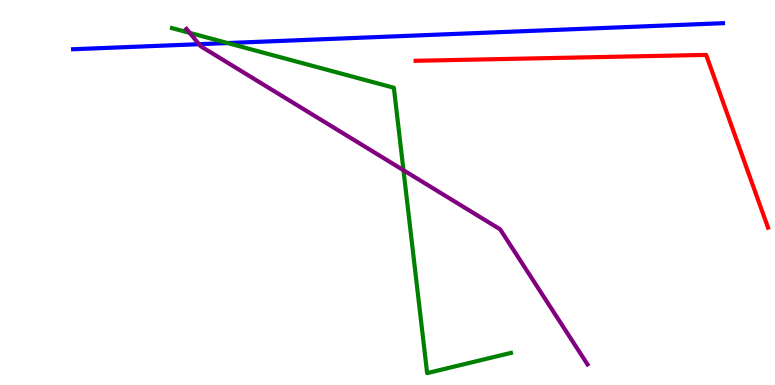[{'lines': ['blue', 'red'], 'intersections': []}, {'lines': ['green', 'red'], 'intersections': []}, {'lines': ['purple', 'red'], 'intersections': []}, {'lines': ['blue', 'green'], 'intersections': [{'x': 2.94, 'y': 8.88}]}, {'lines': ['blue', 'purple'], 'intersections': [{'x': 2.57, 'y': 8.85}]}, {'lines': ['green', 'purple'], 'intersections': [{'x': 2.45, 'y': 9.15}, {'x': 5.21, 'y': 5.58}]}]